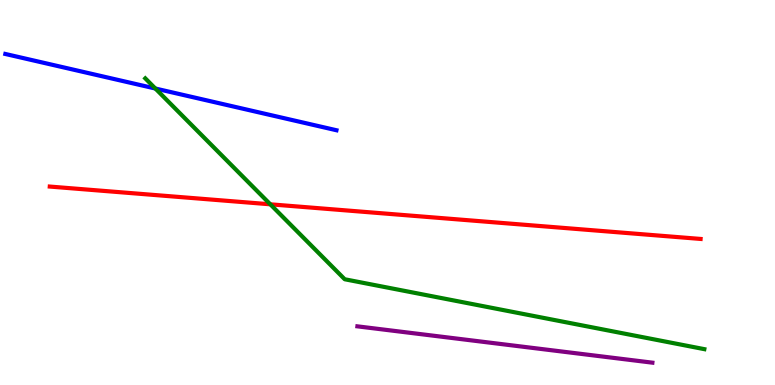[{'lines': ['blue', 'red'], 'intersections': []}, {'lines': ['green', 'red'], 'intersections': [{'x': 3.49, 'y': 4.69}]}, {'lines': ['purple', 'red'], 'intersections': []}, {'lines': ['blue', 'green'], 'intersections': [{'x': 2.0, 'y': 7.7}]}, {'lines': ['blue', 'purple'], 'intersections': []}, {'lines': ['green', 'purple'], 'intersections': []}]